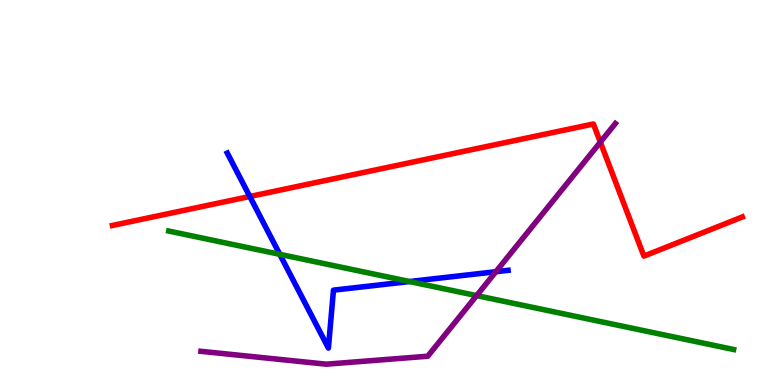[{'lines': ['blue', 'red'], 'intersections': [{'x': 3.22, 'y': 4.9}]}, {'lines': ['green', 'red'], 'intersections': []}, {'lines': ['purple', 'red'], 'intersections': [{'x': 7.75, 'y': 6.31}]}, {'lines': ['blue', 'green'], 'intersections': [{'x': 3.61, 'y': 3.39}, {'x': 5.28, 'y': 2.69}]}, {'lines': ['blue', 'purple'], 'intersections': [{'x': 6.4, 'y': 2.94}]}, {'lines': ['green', 'purple'], 'intersections': [{'x': 6.15, 'y': 2.32}]}]